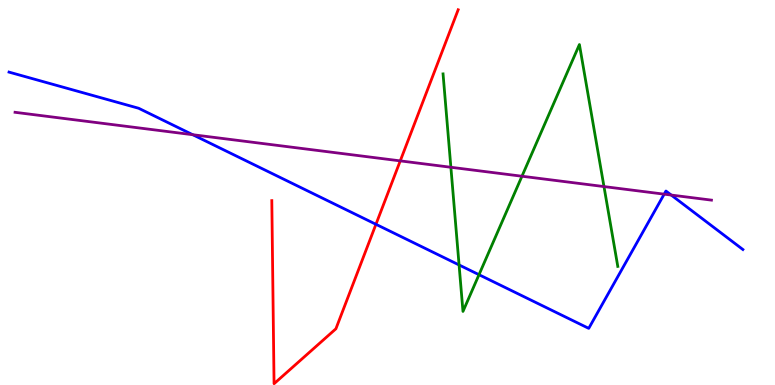[{'lines': ['blue', 'red'], 'intersections': [{'x': 4.85, 'y': 4.17}]}, {'lines': ['green', 'red'], 'intersections': []}, {'lines': ['purple', 'red'], 'intersections': [{'x': 5.16, 'y': 5.82}]}, {'lines': ['blue', 'green'], 'intersections': [{'x': 5.92, 'y': 3.12}, {'x': 6.18, 'y': 2.87}]}, {'lines': ['blue', 'purple'], 'intersections': [{'x': 2.49, 'y': 6.5}, {'x': 8.57, 'y': 4.96}, {'x': 8.66, 'y': 4.93}]}, {'lines': ['green', 'purple'], 'intersections': [{'x': 5.82, 'y': 5.66}, {'x': 6.74, 'y': 5.42}, {'x': 7.79, 'y': 5.15}]}]